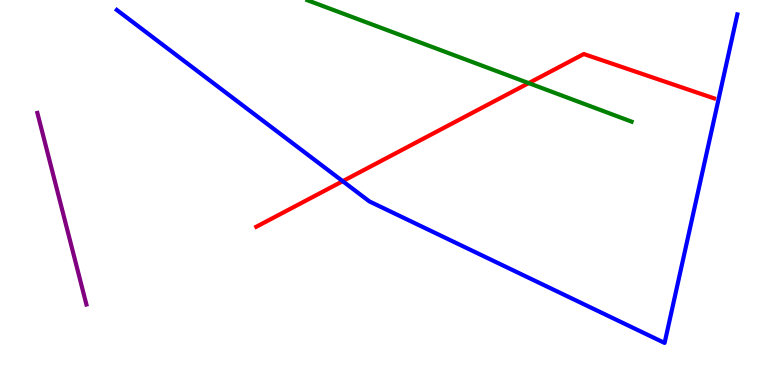[{'lines': ['blue', 'red'], 'intersections': [{'x': 4.42, 'y': 5.29}]}, {'lines': ['green', 'red'], 'intersections': [{'x': 6.82, 'y': 7.84}]}, {'lines': ['purple', 'red'], 'intersections': []}, {'lines': ['blue', 'green'], 'intersections': []}, {'lines': ['blue', 'purple'], 'intersections': []}, {'lines': ['green', 'purple'], 'intersections': []}]